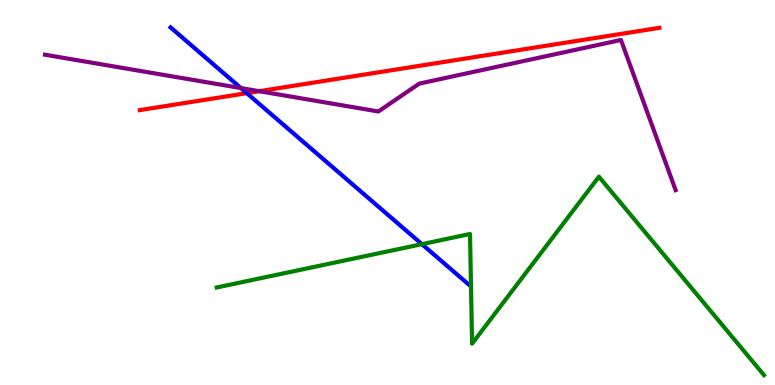[{'lines': ['blue', 'red'], 'intersections': [{'x': 3.18, 'y': 7.58}]}, {'lines': ['green', 'red'], 'intersections': []}, {'lines': ['purple', 'red'], 'intersections': [{'x': 3.35, 'y': 7.63}]}, {'lines': ['blue', 'green'], 'intersections': [{'x': 5.44, 'y': 3.66}]}, {'lines': ['blue', 'purple'], 'intersections': [{'x': 3.11, 'y': 7.71}]}, {'lines': ['green', 'purple'], 'intersections': []}]